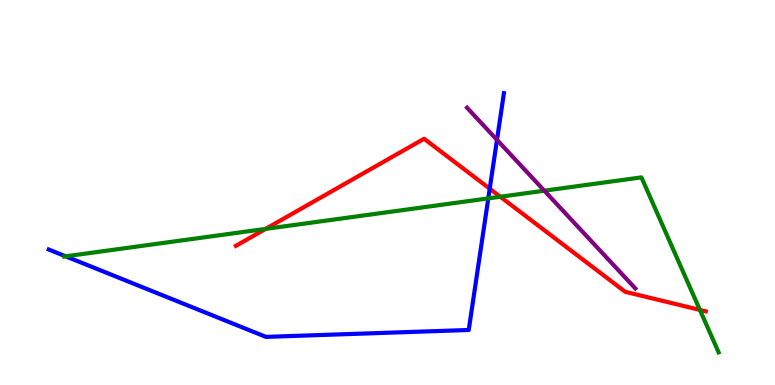[{'lines': ['blue', 'red'], 'intersections': [{'x': 6.32, 'y': 5.1}]}, {'lines': ['green', 'red'], 'intersections': [{'x': 3.43, 'y': 4.05}, {'x': 6.46, 'y': 4.89}, {'x': 9.03, 'y': 1.95}]}, {'lines': ['purple', 'red'], 'intersections': []}, {'lines': ['blue', 'green'], 'intersections': [{'x': 0.847, 'y': 3.34}, {'x': 6.3, 'y': 4.85}]}, {'lines': ['blue', 'purple'], 'intersections': [{'x': 6.41, 'y': 6.37}]}, {'lines': ['green', 'purple'], 'intersections': [{'x': 7.02, 'y': 5.05}]}]